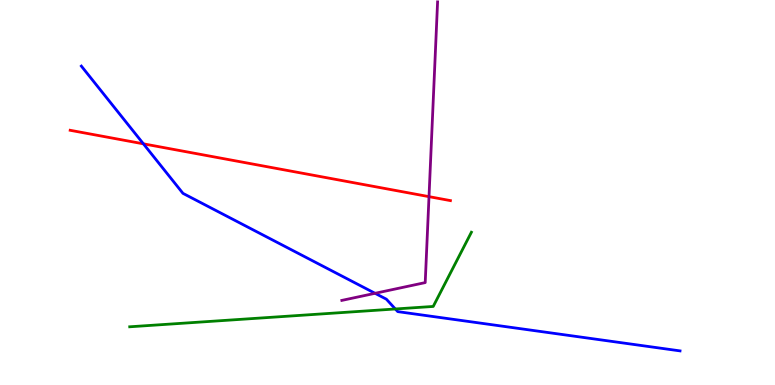[{'lines': ['blue', 'red'], 'intersections': [{'x': 1.85, 'y': 6.26}]}, {'lines': ['green', 'red'], 'intersections': []}, {'lines': ['purple', 'red'], 'intersections': [{'x': 5.54, 'y': 4.89}]}, {'lines': ['blue', 'green'], 'intersections': [{'x': 5.1, 'y': 1.97}]}, {'lines': ['blue', 'purple'], 'intersections': [{'x': 4.84, 'y': 2.38}]}, {'lines': ['green', 'purple'], 'intersections': []}]